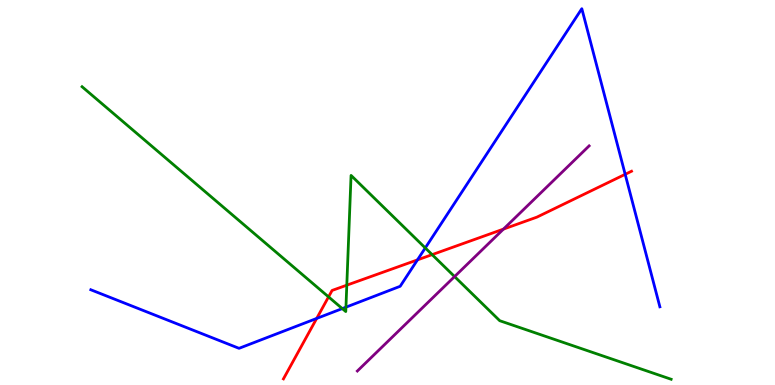[{'lines': ['blue', 'red'], 'intersections': [{'x': 4.09, 'y': 1.73}, {'x': 5.39, 'y': 3.25}, {'x': 8.07, 'y': 5.47}]}, {'lines': ['green', 'red'], 'intersections': [{'x': 4.24, 'y': 2.29}, {'x': 4.47, 'y': 2.59}, {'x': 5.58, 'y': 3.39}]}, {'lines': ['purple', 'red'], 'intersections': [{'x': 6.5, 'y': 4.05}]}, {'lines': ['blue', 'green'], 'intersections': [{'x': 4.42, 'y': 1.98}, {'x': 4.46, 'y': 2.02}, {'x': 5.49, 'y': 3.56}]}, {'lines': ['blue', 'purple'], 'intersections': []}, {'lines': ['green', 'purple'], 'intersections': [{'x': 5.87, 'y': 2.82}]}]